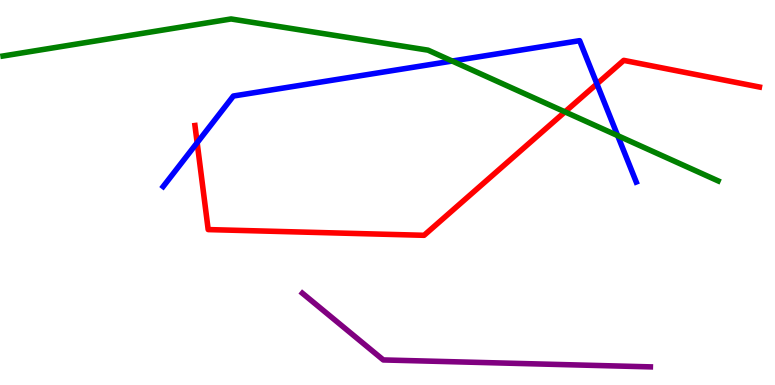[{'lines': ['blue', 'red'], 'intersections': [{'x': 2.54, 'y': 6.29}, {'x': 7.7, 'y': 7.82}]}, {'lines': ['green', 'red'], 'intersections': [{'x': 7.29, 'y': 7.09}]}, {'lines': ['purple', 'red'], 'intersections': []}, {'lines': ['blue', 'green'], 'intersections': [{'x': 5.83, 'y': 8.41}, {'x': 7.97, 'y': 6.48}]}, {'lines': ['blue', 'purple'], 'intersections': []}, {'lines': ['green', 'purple'], 'intersections': []}]